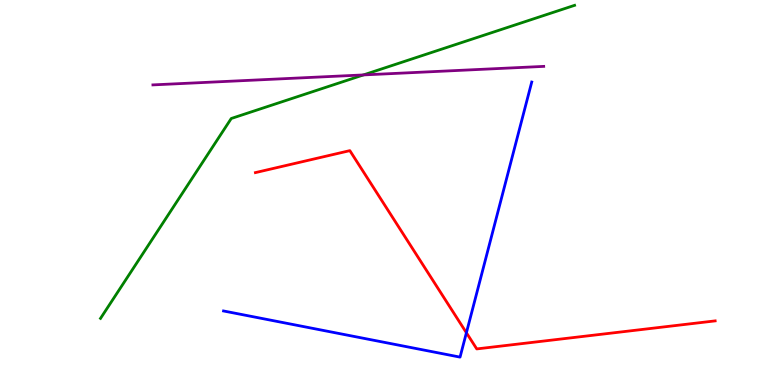[{'lines': ['blue', 'red'], 'intersections': [{'x': 6.02, 'y': 1.36}]}, {'lines': ['green', 'red'], 'intersections': []}, {'lines': ['purple', 'red'], 'intersections': []}, {'lines': ['blue', 'green'], 'intersections': []}, {'lines': ['blue', 'purple'], 'intersections': []}, {'lines': ['green', 'purple'], 'intersections': [{'x': 4.69, 'y': 8.05}]}]